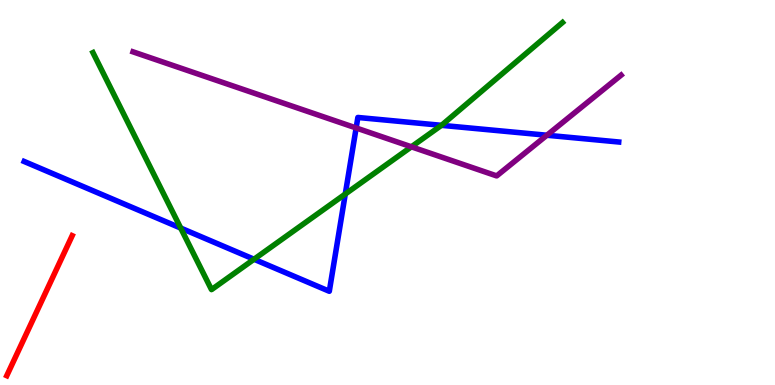[{'lines': ['blue', 'red'], 'intersections': []}, {'lines': ['green', 'red'], 'intersections': []}, {'lines': ['purple', 'red'], 'intersections': []}, {'lines': ['blue', 'green'], 'intersections': [{'x': 2.33, 'y': 4.08}, {'x': 3.28, 'y': 3.27}, {'x': 4.46, 'y': 4.96}, {'x': 5.7, 'y': 6.74}]}, {'lines': ['blue', 'purple'], 'intersections': [{'x': 4.6, 'y': 6.68}, {'x': 7.06, 'y': 6.49}]}, {'lines': ['green', 'purple'], 'intersections': [{'x': 5.31, 'y': 6.19}]}]